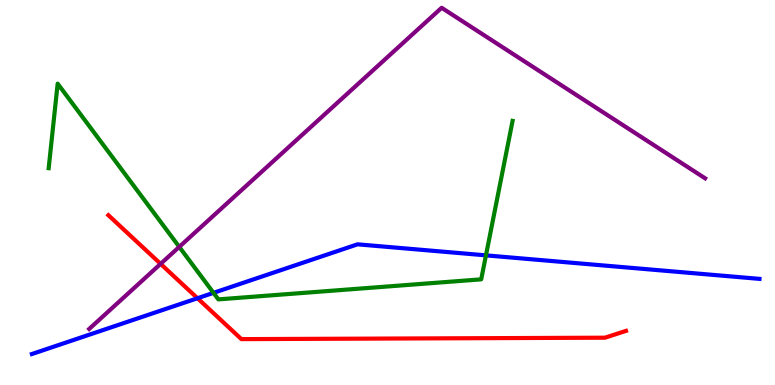[{'lines': ['blue', 'red'], 'intersections': [{'x': 2.55, 'y': 2.25}]}, {'lines': ['green', 'red'], 'intersections': []}, {'lines': ['purple', 'red'], 'intersections': [{'x': 2.07, 'y': 3.15}]}, {'lines': ['blue', 'green'], 'intersections': [{'x': 2.75, 'y': 2.39}, {'x': 6.27, 'y': 3.37}]}, {'lines': ['blue', 'purple'], 'intersections': []}, {'lines': ['green', 'purple'], 'intersections': [{'x': 2.31, 'y': 3.59}]}]